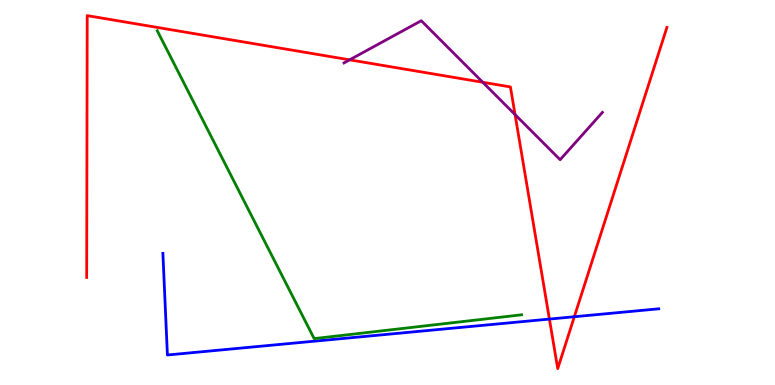[{'lines': ['blue', 'red'], 'intersections': [{'x': 7.09, 'y': 1.71}, {'x': 7.41, 'y': 1.77}]}, {'lines': ['green', 'red'], 'intersections': []}, {'lines': ['purple', 'red'], 'intersections': [{'x': 4.51, 'y': 8.45}, {'x': 6.23, 'y': 7.86}, {'x': 6.65, 'y': 7.02}]}, {'lines': ['blue', 'green'], 'intersections': []}, {'lines': ['blue', 'purple'], 'intersections': []}, {'lines': ['green', 'purple'], 'intersections': []}]